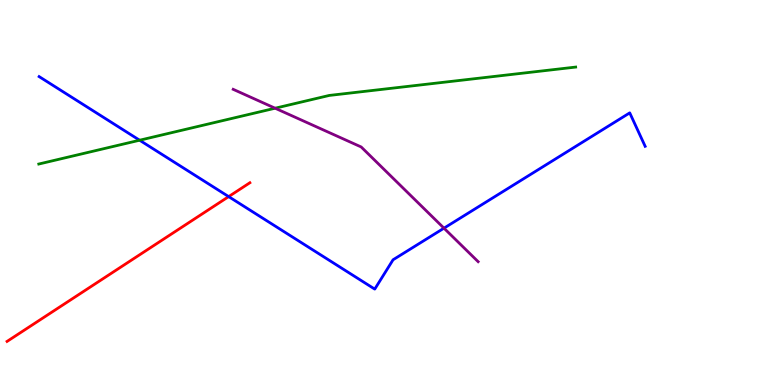[{'lines': ['blue', 'red'], 'intersections': [{'x': 2.95, 'y': 4.89}]}, {'lines': ['green', 'red'], 'intersections': []}, {'lines': ['purple', 'red'], 'intersections': []}, {'lines': ['blue', 'green'], 'intersections': [{'x': 1.8, 'y': 6.36}]}, {'lines': ['blue', 'purple'], 'intersections': [{'x': 5.73, 'y': 4.07}]}, {'lines': ['green', 'purple'], 'intersections': [{'x': 3.55, 'y': 7.19}]}]